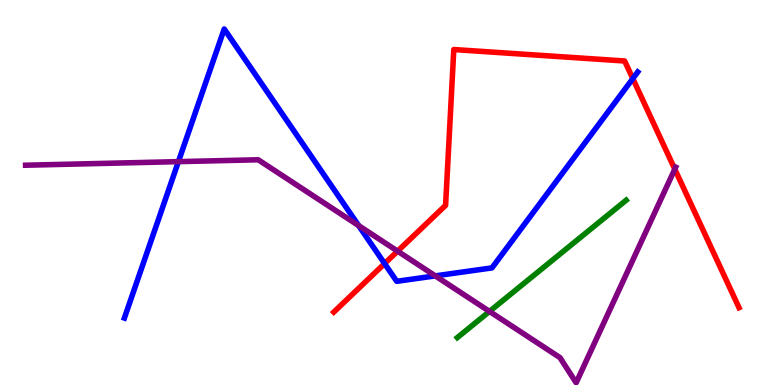[{'lines': ['blue', 'red'], 'intersections': [{'x': 4.96, 'y': 3.15}, {'x': 8.17, 'y': 7.96}]}, {'lines': ['green', 'red'], 'intersections': []}, {'lines': ['purple', 'red'], 'intersections': [{'x': 5.13, 'y': 3.48}, {'x': 8.71, 'y': 5.61}]}, {'lines': ['blue', 'green'], 'intersections': []}, {'lines': ['blue', 'purple'], 'intersections': [{'x': 2.3, 'y': 5.8}, {'x': 4.63, 'y': 4.14}, {'x': 5.62, 'y': 2.83}]}, {'lines': ['green', 'purple'], 'intersections': [{'x': 6.32, 'y': 1.91}]}]